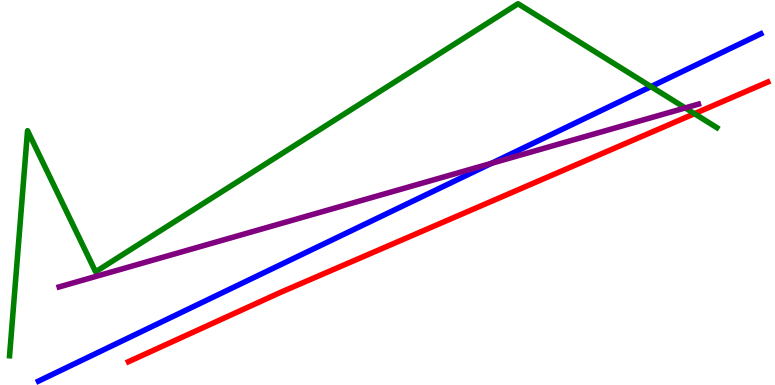[{'lines': ['blue', 'red'], 'intersections': []}, {'lines': ['green', 'red'], 'intersections': [{'x': 8.96, 'y': 7.05}]}, {'lines': ['purple', 'red'], 'intersections': []}, {'lines': ['blue', 'green'], 'intersections': [{'x': 8.4, 'y': 7.75}]}, {'lines': ['blue', 'purple'], 'intersections': [{'x': 6.34, 'y': 5.76}]}, {'lines': ['green', 'purple'], 'intersections': [{'x': 8.84, 'y': 7.2}]}]